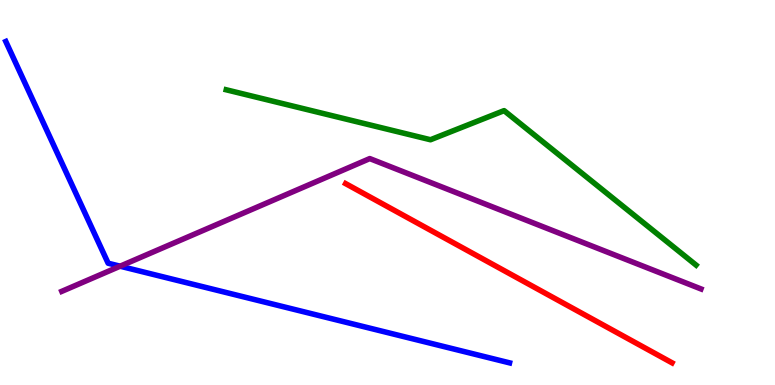[{'lines': ['blue', 'red'], 'intersections': []}, {'lines': ['green', 'red'], 'intersections': []}, {'lines': ['purple', 'red'], 'intersections': []}, {'lines': ['blue', 'green'], 'intersections': []}, {'lines': ['blue', 'purple'], 'intersections': [{'x': 1.55, 'y': 3.09}]}, {'lines': ['green', 'purple'], 'intersections': []}]